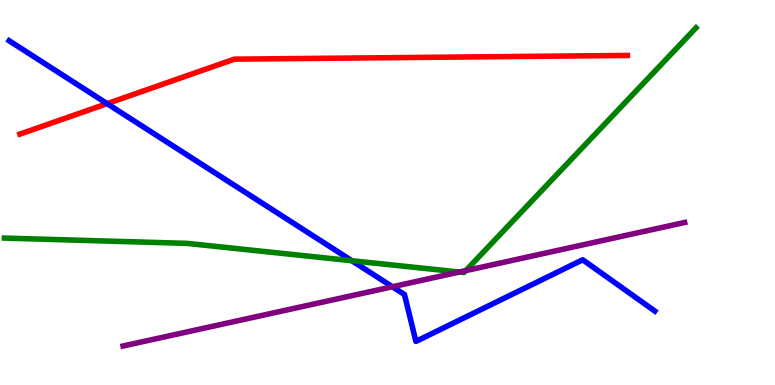[{'lines': ['blue', 'red'], 'intersections': [{'x': 1.38, 'y': 7.31}]}, {'lines': ['green', 'red'], 'intersections': []}, {'lines': ['purple', 'red'], 'intersections': []}, {'lines': ['blue', 'green'], 'intersections': [{'x': 4.54, 'y': 3.23}]}, {'lines': ['blue', 'purple'], 'intersections': [{'x': 5.06, 'y': 2.55}]}, {'lines': ['green', 'purple'], 'intersections': [{'x': 5.93, 'y': 2.93}, {'x': 6.01, 'y': 2.97}]}]